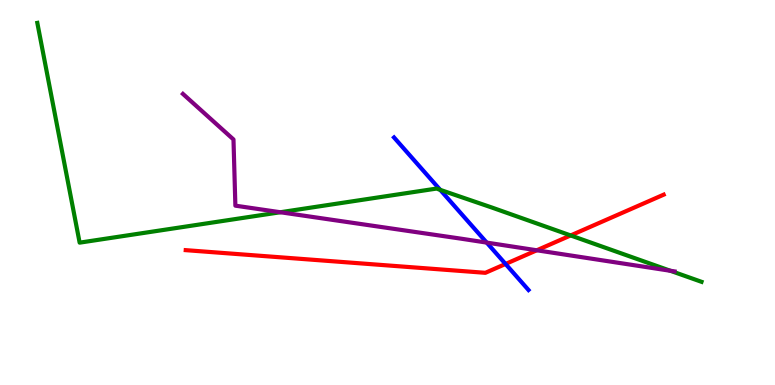[{'lines': ['blue', 'red'], 'intersections': [{'x': 6.52, 'y': 3.14}]}, {'lines': ['green', 'red'], 'intersections': [{'x': 7.36, 'y': 3.88}]}, {'lines': ['purple', 'red'], 'intersections': [{'x': 6.93, 'y': 3.5}]}, {'lines': ['blue', 'green'], 'intersections': [{'x': 5.68, 'y': 5.07}]}, {'lines': ['blue', 'purple'], 'intersections': [{'x': 6.28, 'y': 3.7}]}, {'lines': ['green', 'purple'], 'intersections': [{'x': 3.62, 'y': 4.49}, {'x': 8.65, 'y': 2.97}]}]